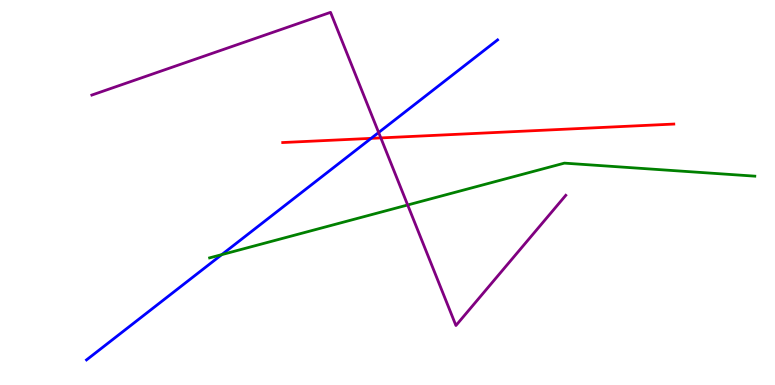[{'lines': ['blue', 'red'], 'intersections': [{'x': 4.79, 'y': 6.41}]}, {'lines': ['green', 'red'], 'intersections': []}, {'lines': ['purple', 'red'], 'intersections': [{'x': 4.91, 'y': 6.42}]}, {'lines': ['blue', 'green'], 'intersections': [{'x': 2.86, 'y': 3.39}]}, {'lines': ['blue', 'purple'], 'intersections': [{'x': 4.89, 'y': 6.56}]}, {'lines': ['green', 'purple'], 'intersections': [{'x': 5.26, 'y': 4.68}]}]